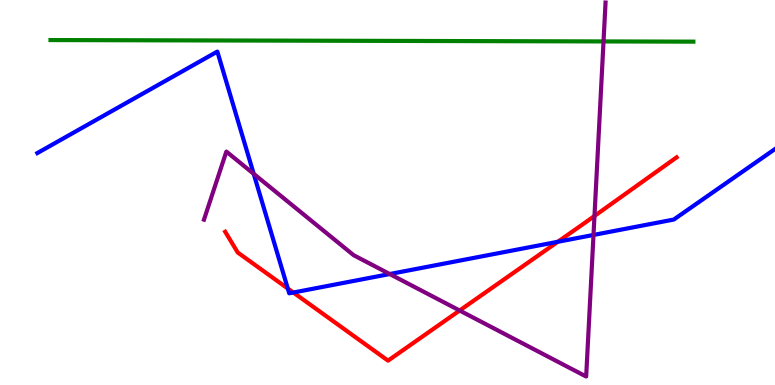[{'lines': ['blue', 'red'], 'intersections': [{'x': 3.71, 'y': 2.51}, {'x': 3.79, 'y': 2.4}, {'x': 7.2, 'y': 3.72}]}, {'lines': ['green', 'red'], 'intersections': []}, {'lines': ['purple', 'red'], 'intersections': [{'x': 5.93, 'y': 1.93}, {'x': 7.67, 'y': 4.39}]}, {'lines': ['blue', 'green'], 'intersections': []}, {'lines': ['blue', 'purple'], 'intersections': [{'x': 3.27, 'y': 5.48}, {'x': 5.03, 'y': 2.88}, {'x': 7.66, 'y': 3.9}]}, {'lines': ['green', 'purple'], 'intersections': [{'x': 7.79, 'y': 8.92}]}]